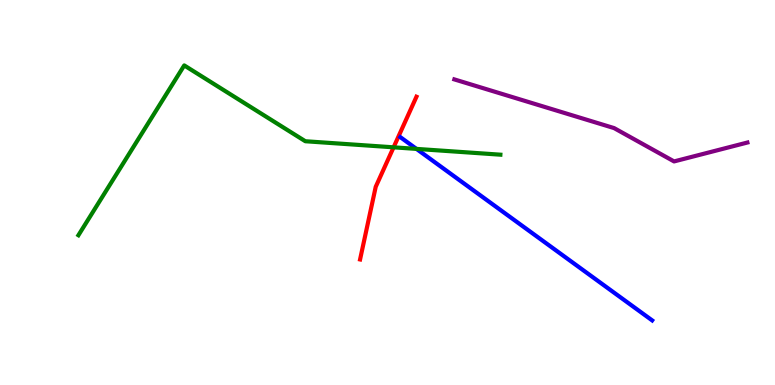[{'lines': ['blue', 'red'], 'intersections': []}, {'lines': ['green', 'red'], 'intersections': [{'x': 5.08, 'y': 6.17}]}, {'lines': ['purple', 'red'], 'intersections': []}, {'lines': ['blue', 'green'], 'intersections': [{'x': 5.37, 'y': 6.13}]}, {'lines': ['blue', 'purple'], 'intersections': []}, {'lines': ['green', 'purple'], 'intersections': []}]